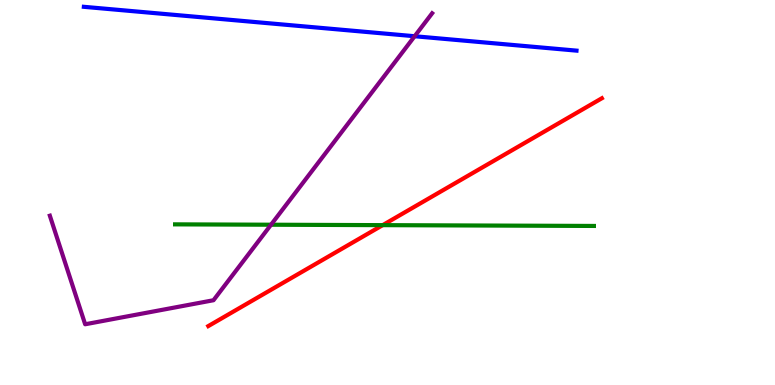[{'lines': ['blue', 'red'], 'intersections': []}, {'lines': ['green', 'red'], 'intersections': [{'x': 4.94, 'y': 4.15}]}, {'lines': ['purple', 'red'], 'intersections': []}, {'lines': ['blue', 'green'], 'intersections': []}, {'lines': ['blue', 'purple'], 'intersections': [{'x': 5.35, 'y': 9.06}]}, {'lines': ['green', 'purple'], 'intersections': [{'x': 3.5, 'y': 4.16}]}]